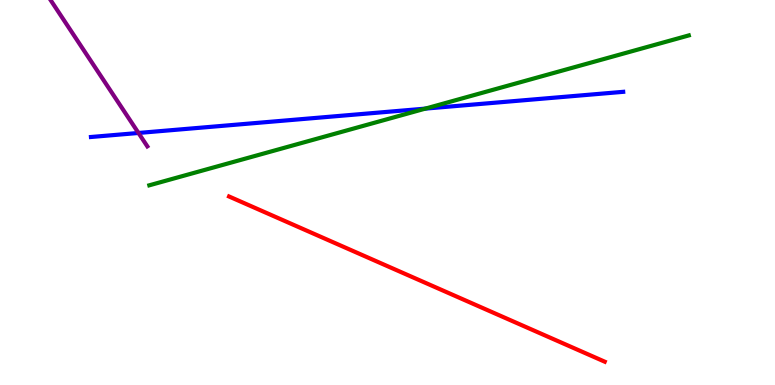[{'lines': ['blue', 'red'], 'intersections': []}, {'lines': ['green', 'red'], 'intersections': []}, {'lines': ['purple', 'red'], 'intersections': []}, {'lines': ['blue', 'green'], 'intersections': [{'x': 5.49, 'y': 7.18}]}, {'lines': ['blue', 'purple'], 'intersections': [{'x': 1.79, 'y': 6.55}]}, {'lines': ['green', 'purple'], 'intersections': []}]